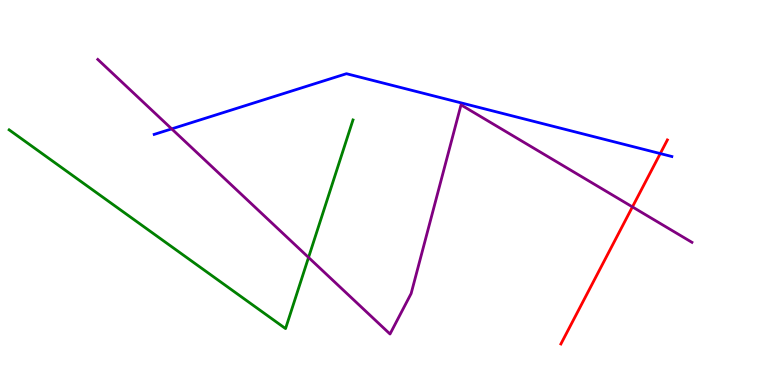[{'lines': ['blue', 'red'], 'intersections': [{'x': 8.52, 'y': 6.01}]}, {'lines': ['green', 'red'], 'intersections': []}, {'lines': ['purple', 'red'], 'intersections': [{'x': 8.16, 'y': 4.63}]}, {'lines': ['blue', 'green'], 'intersections': []}, {'lines': ['blue', 'purple'], 'intersections': [{'x': 2.22, 'y': 6.65}]}, {'lines': ['green', 'purple'], 'intersections': [{'x': 3.98, 'y': 3.31}]}]